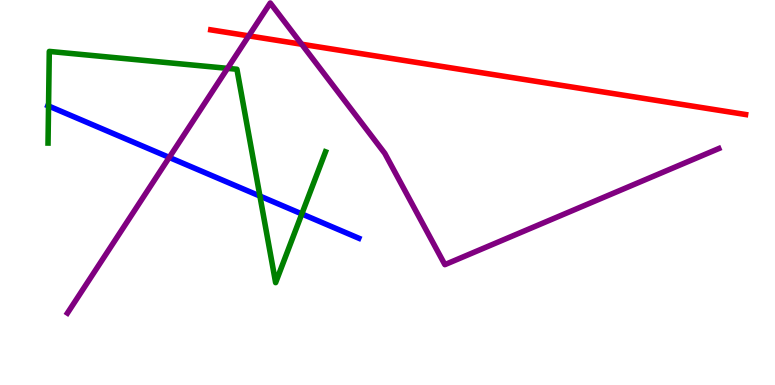[{'lines': ['blue', 'red'], 'intersections': []}, {'lines': ['green', 'red'], 'intersections': []}, {'lines': ['purple', 'red'], 'intersections': [{'x': 3.21, 'y': 9.07}, {'x': 3.89, 'y': 8.85}]}, {'lines': ['blue', 'green'], 'intersections': [{'x': 0.626, 'y': 7.25}, {'x': 3.35, 'y': 4.91}, {'x': 3.89, 'y': 4.44}]}, {'lines': ['blue', 'purple'], 'intersections': [{'x': 2.18, 'y': 5.91}]}, {'lines': ['green', 'purple'], 'intersections': [{'x': 2.94, 'y': 8.22}]}]